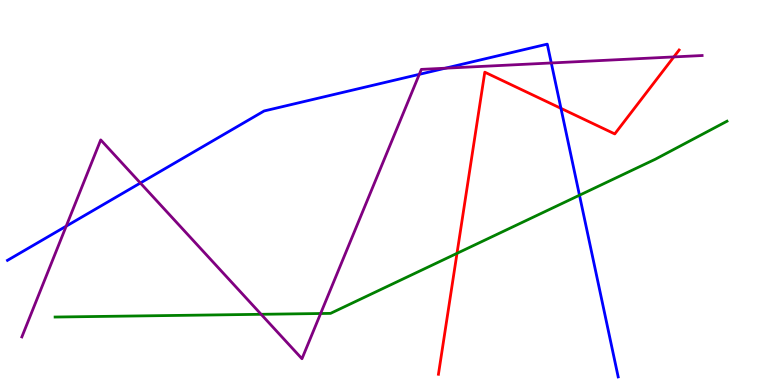[{'lines': ['blue', 'red'], 'intersections': [{'x': 7.24, 'y': 7.19}]}, {'lines': ['green', 'red'], 'intersections': [{'x': 5.9, 'y': 3.42}]}, {'lines': ['purple', 'red'], 'intersections': [{'x': 8.69, 'y': 8.52}]}, {'lines': ['blue', 'green'], 'intersections': [{'x': 7.48, 'y': 4.93}]}, {'lines': ['blue', 'purple'], 'intersections': [{'x': 0.854, 'y': 4.13}, {'x': 1.81, 'y': 5.25}, {'x': 5.41, 'y': 8.07}, {'x': 5.75, 'y': 8.23}, {'x': 7.11, 'y': 8.36}]}, {'lines': ['green', 'purple'], 'intersections': [{'x': 3.37, 'y': 1.84}, {'x': 4.14, 'y': 1.86}]}]